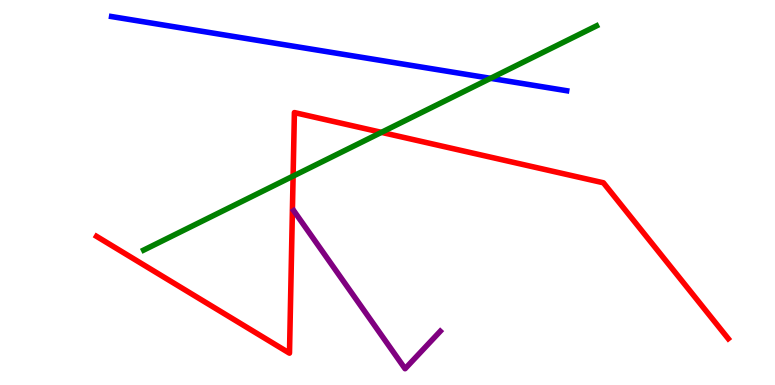[{'lines': ['blue', 'red'], 'intersections': []}, {'lines': ['green', 'red'], 'intersections': [{'x': 3.78, 'y': 5.43}, {'x': 4.92, 'y': 6.56}]}, {'lines': ['purple', 'red'], 'intersections': []}, {'lines': ['blue', 'green'], 'intersections': [{'x': 6.33, 'y': 7.97}]}, {'lines': ['blue', 'purple'], 'intersections': []}, {'lines': ['green', 'purple'], 'intersections': []}]